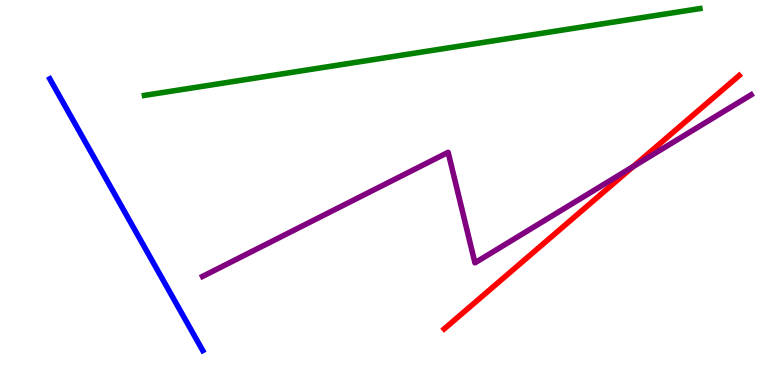[{'lines': ['blue', 'red'], 'intersections': []}, {'lines': ['green', 'red'], 'intersections': []}, {'lines': ['purple', 'red'], 'intersections': [{'x': 8.17, 'y': 5.67}]}, {'lines': ['blue', 'green'], 'intersections': []}, {'lines': ['blue', 'purple'], 'intersections': []}, {'lines': ['green', 'purple'], 'intersections': []}]